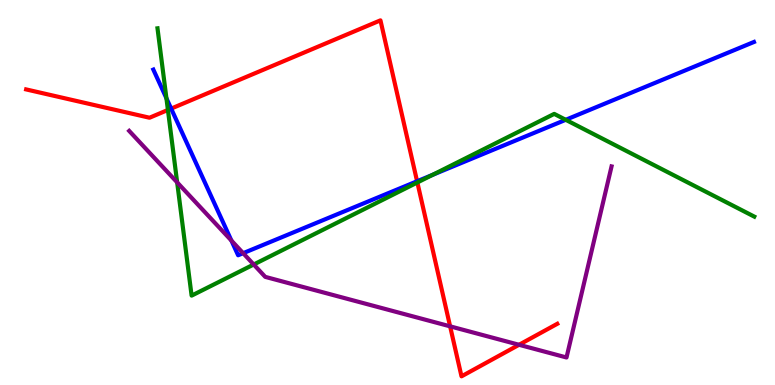[{'lines': ['blue', 'red'], 'intersections': [{'x': 2.21, 'y': 7.18}, {'x': 5.38, 'y': 5.29}]}, {'lines': ['green', 'red'], 'intersections': [{'x': 2.17, 'y': 7.14}, {'x': 5.39, 'y': 5.26}]}, {'lines': ['purple', 'red'], 'intersections': [{'x': 5.81, 'y': 1.52}, {'x': 6.7, 'y': 1.04}]}, {'lines': ['blue', 'green'], 'intersections': [{'x': 2.15, 'y': 7.45}, {'x': 5.58, 'y': 5.46}, {'x': 7.3, 'y': 6.89}]}, {'lines': ['blue', 'purple'], 'intersections': [{'x': 2.99, 'y': 3.75}, {'x': 3.14, 'y': 3.42}]}, {'lines': ['green', 'purple'], 'intersections': [{'x': 2.29, 'y': 5.26}, {'x': 3.27, 'y': 3.13}]}]